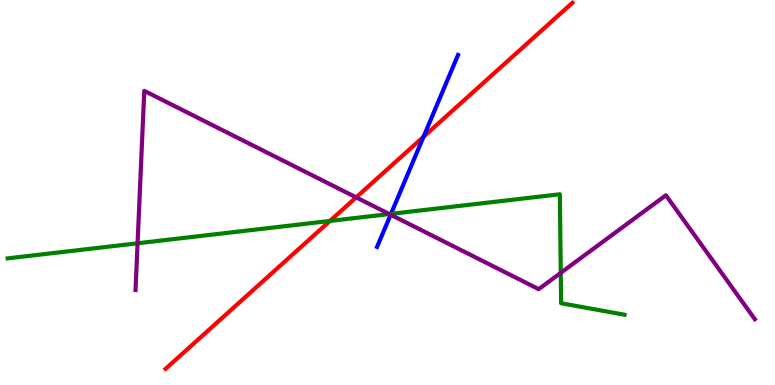[{'lines': ['blue', 'red'], 'intersections': [{'x': 5.46, 'y': 6.45}]}, {'lines': ['green', 'red'], 'intersections': [{'x': 4.26, 'y': 4.26}]}, {'lines': ['purple', 'red'], 'intersections': [{'x': 4.6, 'y': 4.87}]}, {'lines': ['blue', 'green'], 'intersections': [{'x': 5.05, 'y': 4.45}]}, {'lines': ['blue', 'purple'], 'intersections': [{'x': 5.04, 'y': 4.42}]}, {'lines': ['green', 'purple'], 'intersections': [{'x': 1.78, 'y': 3.68}, {'x': 5.02, 'y': 4.44}, {'x': 7.24, 'y': 2.91}]}]